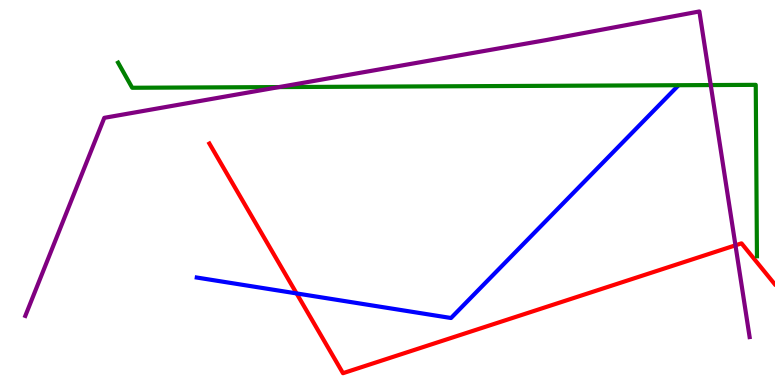[{'lines': ['blue', 'red'], 'intersections': [{'x': 3.83, 'y': 2.38}]}, {'lines': ['green', 'red'], 'intersections': []}, {'lines': ['purple', 'red'], 'intersections': [{'x': 9.49, 'y': 3.63}]}, {'lines': ['blue', 'green'], 'intersections': []}, {'lines': ['blue', 'purple'], 'intersections': []}, {'lines': ['green', 'purple'], 'intersections': [{'x': 3.6, 'y': 7.74}, {'x': 9.17, 'y': 7.79}]}]